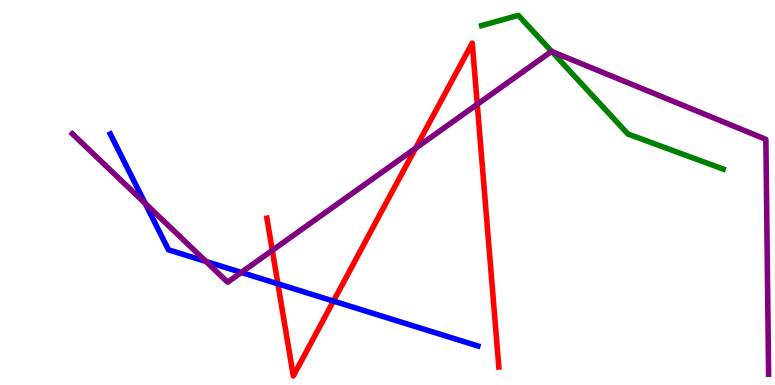[{'lines': ['blue', 'red'], 'intersections': [{'x': 3.59, 'y': 2.63}, {'x': 4.3, 'y': 2.18}]}, {'lines': ['green', 'red'], 'intersections': []}, {'lines': ['purple', 'red'], 'intersections': [{'x': 3.51, 'y': 3.5}, {'x': 5.36, 'y': 6.15}, {'x': 6.16, 'y': 7.29}]}, {'lines': ['blue', 'green'], 'intersections': []}, {'lines': ['blue', 'purple'], 'intersections': [{'x': 1.87, 'y': 4.72}, {'x': 2.66, 'y': 3.21}, {'x': 3.11, 'y': 2.92}]}, {'lines': ['green', 'purple'], 'intersections': [{'x': 7.12, 'y': 8.66}]}]